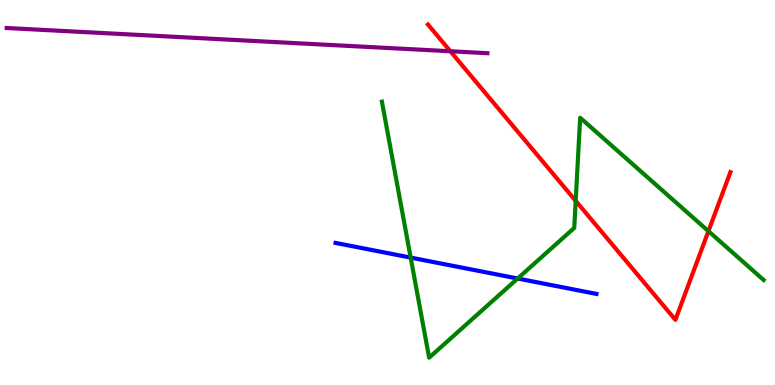[{'lines': ['blue', 'red'], 'intersections': []}, {'lines': ['green', 'red'], 'intersections': [{'x': 7.43, 'y': 4.78}, {'x': 9.14, 'y': 4.0}]}, {'lines': ['purple', 'red'], 'intersections': [{'x': 5.81, 'y': 8.67}]}, {'lines': ['blue', 'green'], 'intersections': [{'x': 5.3, 'y': 3.31}, {'x': 6.68, 'y': 2.77}]}, {'lines': ['blue', 'purple'], 'intersections': []}, {'lines': ['green', 'purple'], 'intersections': []}]